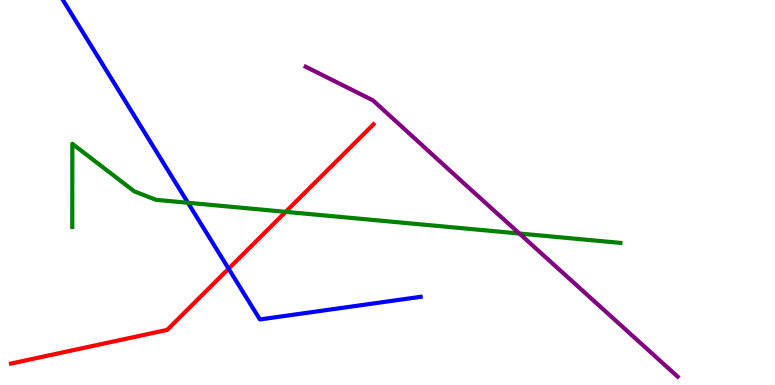[{'lines': ['blue', 'red'], 'intersections': [{'x': 2.95, 'y': 3.02}]}, {'lines': ['green', 'red'], 'intersections': [{'x': 3.69, 'y': 4.5}]}, {'lines': ['purple', 'red'], 'intersections': []}, {'lines': ['blue', 'green'], 'intersections': [{'x': 2.43, 'y': 4.73}]}, {'lines': ['blue', 'purple'], 'intersections': []}, {'lines': ['green', 'purple'], 'intersections': [{'x': 6.7, 'y': 3.93}]}]